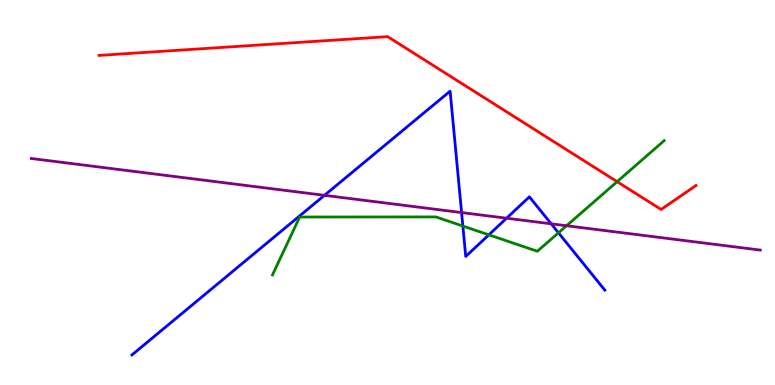[{'lines': ['blue', 'red'], 'intersections': []}, {'lines': ['green', 'red'], 'intersections': [{'x': 7.96, 'y': 5.28}]}, {'lines': ['purple', 'red'], 'intersections': []}, {'lines': ['blue', 'green'], 'intersections': [{'x': 5.97, 'y': 4.13}, {'x': 6.31, 'y': 3.9}, {'x': 7.21, 'y': 3.95}]}, {'lines': ['blue', 'purple'], 'intersections': [{'x': 4.19, 'y': 4.93}, {'x': 5.96, 'y': 4.48}, {'x': 6.54, 'y': 4.33}, {'x': 7.11, 'y': 4.19}]}, {'lines': ['green', 'purple'], 'intersections': [{'x': 7.31, 'y': 4.14}]}]